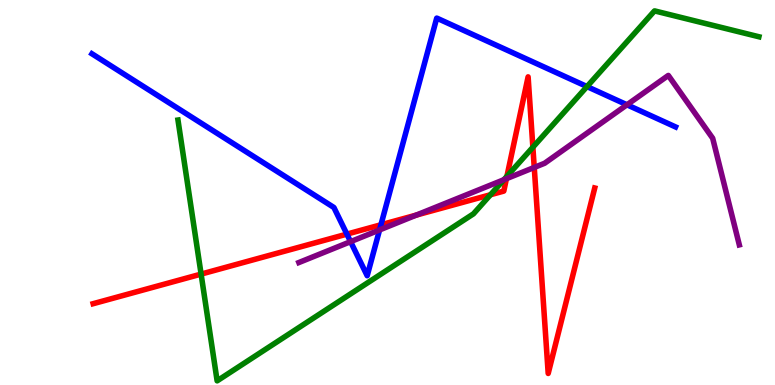[{'lines': ['blue', 'red'], 'intersections': [{'x': 4.48, 'y': 3.92}, {'x': 4.92, 'y': 4.16}]}, {'lines': ['green', 'red'], 'intersections': [{'x': 2.59, 'y': 2.88}, {'x': 6.33, 'y': 4.94}, {'x': 6.54, 'y': 5.42}, {'x': 6.88, 'y': 6.18}]}, {'lines': ['purple', 'red'], 'intersections': [{'x': 5.37, 'y': 4.41}, {'x': 6.53, 'y': 5.36}, {'x': 6.89, 'y': 5.65}]}, {'lines': ['blue', 'green'], 'intersections': [{'x': 7.57, 'y': 7.75}]}, {'lines': ['blue', 'purple'], 'intersections': [{'x': 4.52, 'y': 3.72}, {'x': 4.9, 'y': 4.03}, {'x': 8.09, 'y': 7.28}]}, {'lines': ['green', 'purple'], 'intersections': [{'x': 6.5, 'y': 5.33}]}]